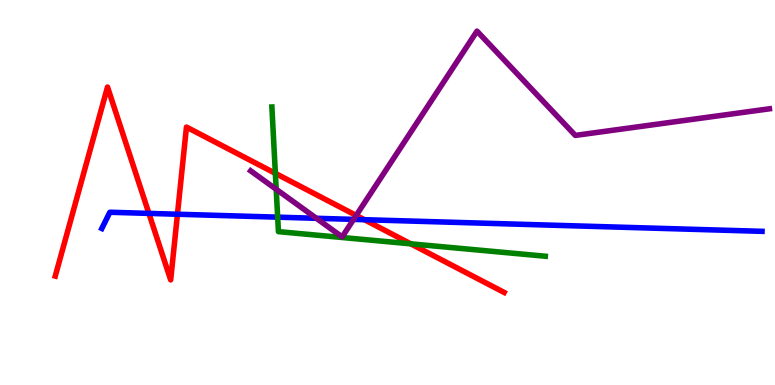[{'lines': ['blue', 'red'], 'intersections': [{'x': 1.92, 'y': 4.46}, {'x': 2.29, 'y': 4.44}, {'x': 4.7, 'y': 4.29}]}, {'lines': ['green', 'red'], 'intersections': [{'x': 3.55, 'y': 5.5}, {'x': 5.3, 'y': 3.67}]}, {'lines': ['purple', 'red'], 'intersections': [{'x': 4.6, 'y': 4.4}]}, {'lines': ['blue', 'green'], 'intersections': [{'x': 3.58, 'y': 4.36}]}, {'lines': ['blue', 'purple'], 'intersections': [{'x': 4.08, 'y': 4.33}, {'x': 4.56, 'y': 4.3}]}, {'lines': ['green', 'purple'], 'intersections': [{'x': 3.56, 'y': 5.08}]}]